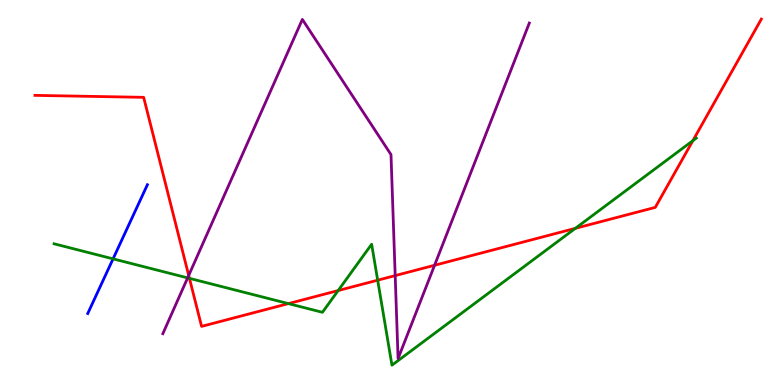[{'lines': ['blue', 'red'], 'intersections': []}, {'lines': ['green', 'red'], 'intersections': [{'x': 2.44, 'y': 2.77}, {'x': 3.72, 'y': 2.11}, {'x': 4.36, 'y': 2.45}, {'x': 4.87, 'y': 2.72}, {'x': 7.42, 'y': 4.07}, {'x': 8.94, 'y': 6.35}]}, {'lines': ['purple', 'red'], 'intersections': [{'x': 2.43, 'y': 2.85}, {'x': 5.1, 'y': 2.84}, {'x': 5.61, 'y': 3.11}]}, {'lines': ['blue', 'green'], 'intersections': [{'x': 1.46, 'y': 3.28}]}, {'lines': ['blue', 'purple'], 'intersections': []}, {'lines': ['green', 'purple'], 'intersections': [{'x': 2.42, 'y': 2.78}]}]